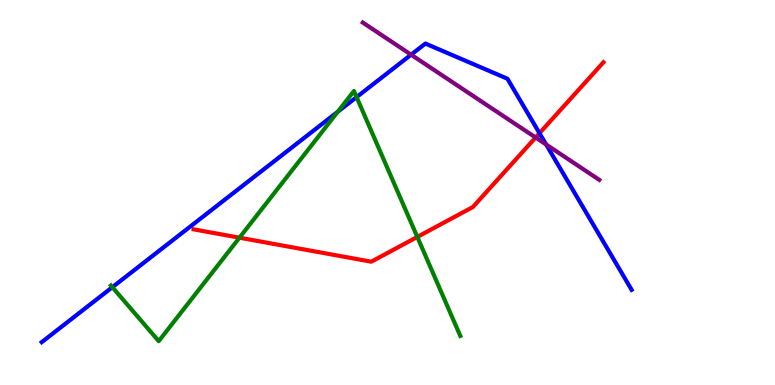[{'lines': ['blue', 'red'], 'intersections': [{'x': 6.96, 'y': 6.54}]}, {'lines': ['green', 'red'], 'intersections': [{'x': 3.09, 'y': 3.83}, {'x': 5.38, 'y': 3.85}]}, {'lines': ['purple', 'red'], 'intersections': [{'x': 6.91, 'y': 6.43}]}, {'lines': ['blue', 'green'], 'intersections': [{'x': 1.45, 'y': 2.54}, {'x': 4.36, 'y': 7.1}, {'x': 4.6, 'y': 7.48}]}, {'lines': ['blue', 'purple'], 'intersections': [{'x': 5.3, 'y': 8.58}, {'x': 7.05, 'y': 6.25}]}, {'lines': ['green', 'purple'], 'intersections': []}]